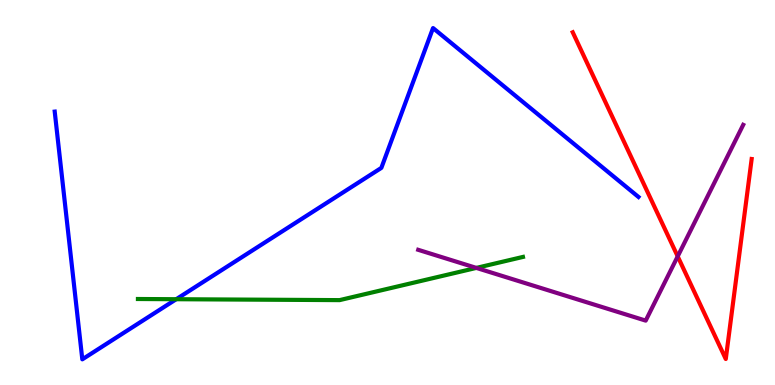[{'lines': ['blue', 'red'], 'intersections': []}, {'lines': ['green', 'red'], 'intersections': []}, {'lines': ['purple', 'red'], 'intersections': [{'x': 8.74, 'y': 3.34}]}, {'lines': ['blue', 'green'], 'intersections': [{'x': 2.27, 'y': 2.23}]}, {'lines': ['blue', 'purple'], 'intersections': []}, {'lines': ['green', 'purple'], 'intersections': [{'x': 6.15, 'y': 3.04}]}]